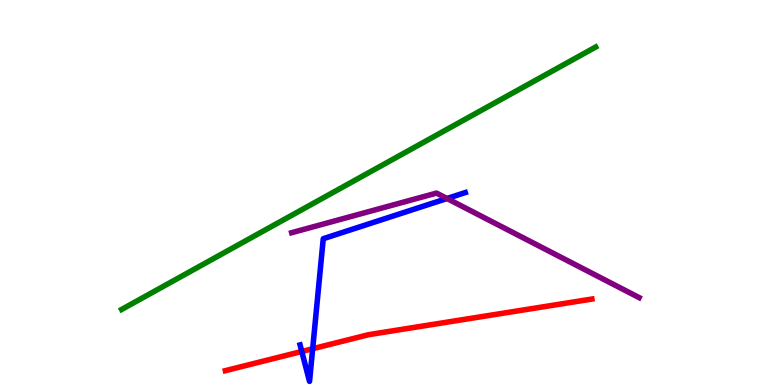[{'lines': ['blue', 'red'], 'intersections': [{'x': 3.89, 'y': 0.871}, {'x': 4.03, 'y': 0.942}]}, {'lines': ['green', 'red'], 'intersections': []}, {'lines': ['purple', 'red'], 'intersections': []}, {'lines': ['blue', 'green'], 'intersections': []}, {'lines': ['blue', 'purple'], 'intersections': [{'x': 5.77, 'y': 4.84}]}, {'lines': ['green', 'purple'], 'intersections': []}]